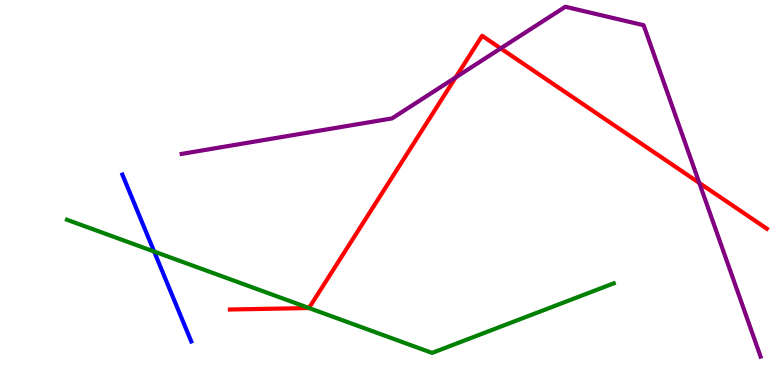[{'lines': ['blue', 'red'], 'intersections': []}, {'lines': ['green', 'red'], 'intersections': [{'x': 3.99, 'y': 2.0}]}, {'lines': ['purple', 'red'], 'intersections': [{'x': 5.88, 'y': 7.99}, {'x': 6.46, 'y': 8.74}, {'x': 9.02, 'y': 5.25}]}, {'lines': ['blue', 'green'], 'intersections': [{'x': 1.99, 'y': 3.47}]}, {'lines': ['blue', 'purple'], 'intersections': []}, {'lines': ['green', 'purple'], 'intersections': []}]